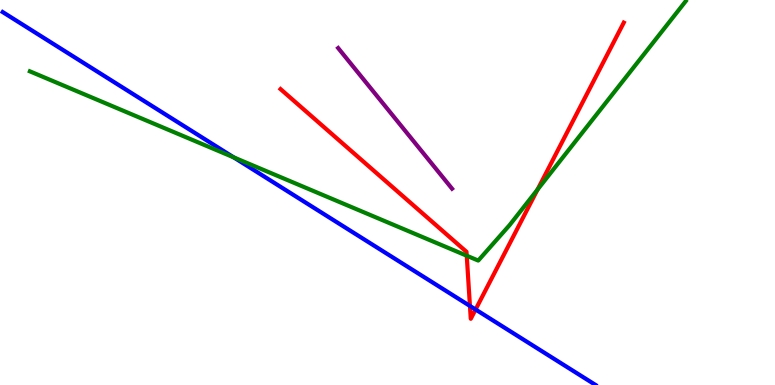[{'lines': ['blue', 'red'], 'intersections': [{'x': 6.06, 'y': 2.05}, {'x': 6.14, 'y': 1.96}]}, {'lines': ['green', 'red'], 'intersections': [{'x': 6.02, 'y': 3.36}, {'x': 6.94, 'y': 5.08}]}, {'lines': ['purple', 'red'], 'intersections': []}, {'lines': ['blue', 'green'], 'intersections': [{'x': 3.02, 'y': 5.91}]}, {'lines': ['blue', 'purple'], 'intersections': []}, {'lines': ['green', 'purple'], 'intersections': []}]